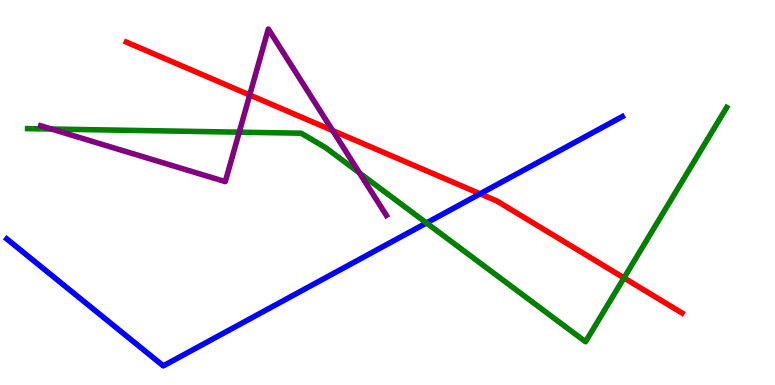[{'lines': ['blue', 'red'], 'intersections': [{'x': 6.2, 'y': 4.97}]}, {'lines': ['green', 'red'], 'intersections': [{'x': 8.05, 'y': 2.78}]}, {'lines': ['purple', 'red'], 'intersections': [{'x': 3.22, 'y': 7.53}, {'x': 4.29, 'y': 6.61}]}, {'lines': ['blue', 'green'], 'intersections': [{'x': 5.5, 'y': 4.21}]}, {'lines': ['blue', 'purple'], 'intersections': []}, {'lines': ['green', 'purple'], 'intersections': [{'x': 0.664, 'y': 6.65}, {'x': 3.09, 'y': 6.57}, {'x': 4.64, 'y': 5.51}]}]